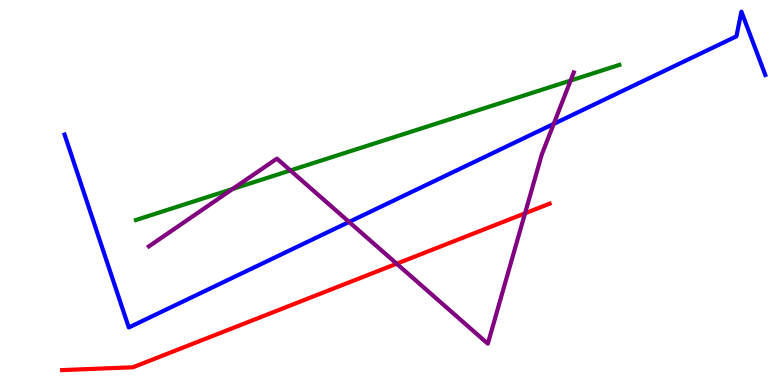[{'lines': ['blue', 'red'], 'intersections': []}, {'lines': ['green', 'red'], 'intersections': []}, {'lines': ['purple', 'red'], 'intersections': [{'x': 5.12, 'y': 3.15}, {'x': 6.77, 'y': 4.46}]}, {'lines': ['blue', 'green'], 'intersections': []}, {'lines': ['blue', 'purple'], 'intersections': [{'x': 4.5, 'y': 4.24}, {'x': 7.14, 'y': 6.78}]}, {'lines': ['green', 'purple'], 'intersections': [{'x': 3.0, 'y': 5.09}, {'x': 3.75, 'y': 5.57}, {'x': 7.36, 'y': 7.91}]}]